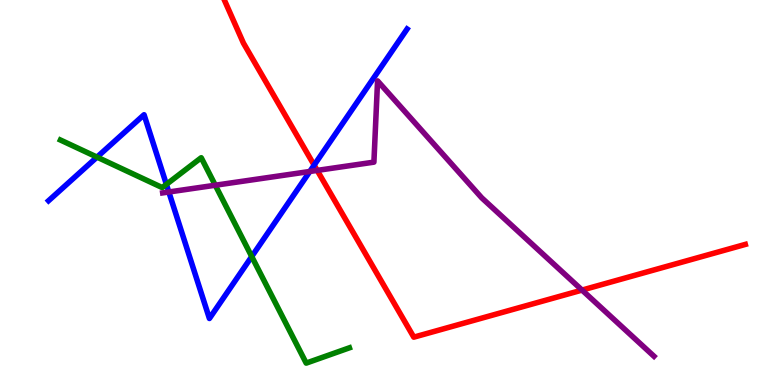[{'lines': ['blue', 'red'], 'intersections': [{'x': 4.05, 'y': 5.71}]}, {'lines': ['green', 'red'], 'intersections': []}, {'lines': ['purple', 'red'], 'intersections': [{'x': 4.09, 'y': 5.57}, {'x': 7.51, 'y': 2.47}]}, {'lines': ['blue', 'green'], 'intersections': [{'x': 1.25, 'y': 5.92}, {'x': 2.15, 'y': 5.21}, {'x': 3.25, 'y': 3.34}]}, {'lines': ['blue', 'purple'], 'intersections': [{'x': 2.18, 'y': 5.01}, {'x': 4.0, 'y': 5.55}]}, {'lines': ['green', 'purple'], 'intersections': [{'x': 2.78, 'y': 5.19}]}]